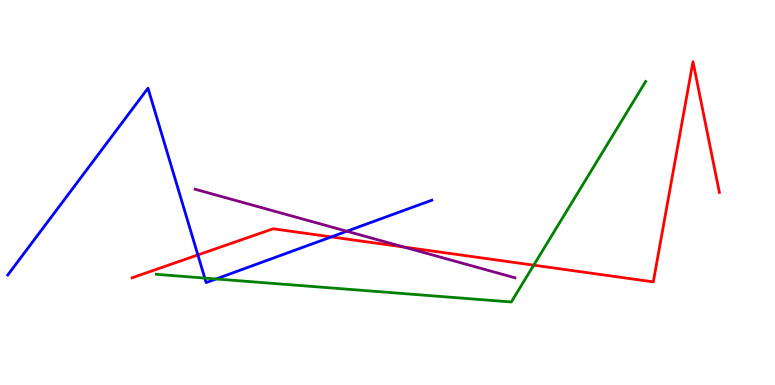[{'lines': ['blue', 'red'], 'intersections': [{'x': 2.55, 'y': 3.38}, {'x': 4.27, 'y': 3.85}]}, {'lines': ['green', 'red'], 'intersections': [{'x': 6.89, 'y': 3.11}]}, {'lines': ['purple', 'red'], 'intersections': [{'x': 5.21, 'y': 3.58}]}, {'lines': ['blue', 'green'], 'intersections': [{'x': 2.64, 'y': 2.78}, {'x': 2.79, 'y': 2.75}]}, {'lines': ['blue', 'purple'], 'intersections': [{'x': 4.48, 'y': 3.99}]}, {'lines': ['green', 'purple'], 'intersections': []}]